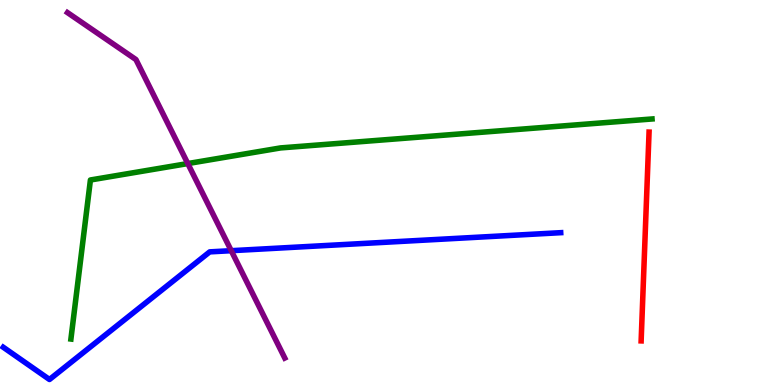[{'lines': ['blue', 'red'], 'intersections': []}, {'lines': ['green', 'red'], 'intersections': []}, {'lines': ['purple', 'red'], 'intersections': []}, {'lines': ['blue', 'green'], 'intersections': []}, {'lines': ['blue', 'purple'], 'intersections': [{'x': 2.98, 'y': 3.49}]}, {'lines': ['green', 'purple'], 'intersections': [{'x': 2.42, 'y': 5.75}]}]